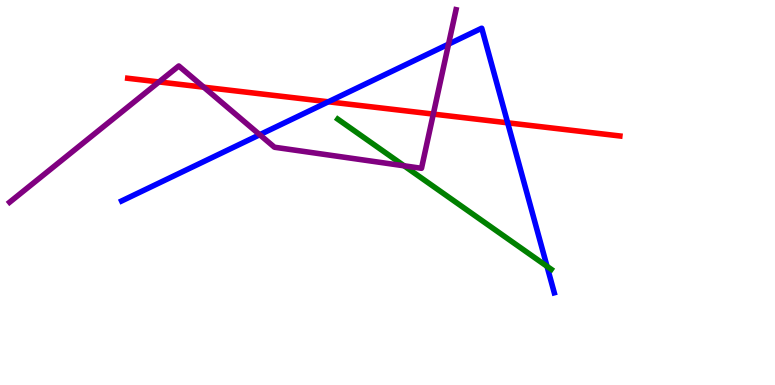[{'lines': ['blue', 'red'], 'intersections': [{'x': 4.24, 'y': 7.36}, {'x': 6.55, 'y': 6.81}]}, {'lines': ['green', 'red'], 'intersections': []}, {'lines': ['purple', 'red'], 'intersections': [{'x': 2.05, 'y': 7.87}, {'x': 2.63, 'y': 7.74}, {'x': 5.59, 'y': 7.04}]}, {'lines': ['blue', 'green'], 'intersections': [{'x': 7.06, 'y': 3.08}]}, {'lines': ['blue', 'purple'], 'intersections': [{'x': 3.35, 'y': 6.5}, {'x': 5.79, 'y': 8.85}]}, {'lines': ['green', 'purple'], 'intersections': [{'x': 5.21, 'y': 5.69}]}]